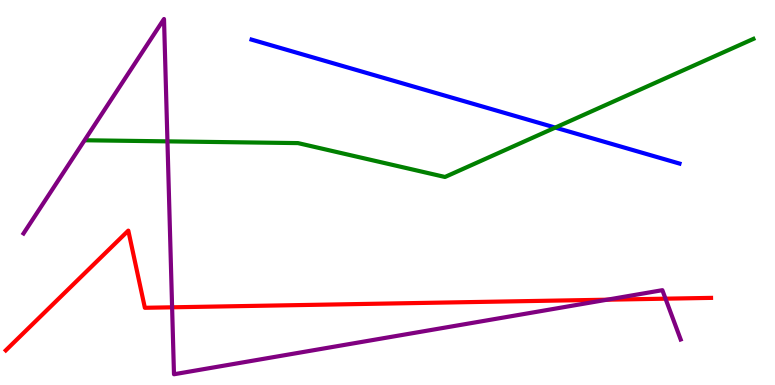[{'lines': ['blue', 'red'], 'intersections': []}, {'lines': ['green', 'red'], 'intersections': []}, {'lines': ['purple', 'red'], 'intersections': [{'x': 2.22, 'y': 2.02}, {'x': 7.83, 'y': 2.22}, {'x': 8.59, 'y': 2.24}]}, {'lines': ['blue', 'green'], 'intersections': [{'x': 7.16, 'y': 6.69}]}, {'lines': ['blue', 'purple'], 'intersections': []}, {'lines': ['green', 'purple'], 'intersections': [{'x': 2.16, 'y': 6.33}]}]